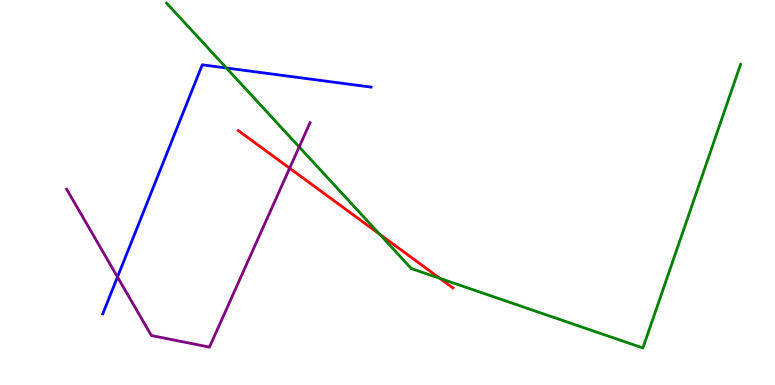[{'lines': ['blue', 'red'], 'intersections': []}, {'lines': ['green', 'red'], 'intersections': [{'x': 4.9, 'y': 3.92}, {'x': 5.68, 'y': 2.77}]}, {'lines': ['purple', 'red'], 'intersections': [{'x': 3.74, 'y': 5.63}]}, {'lines': ['blue', 'green'], 'intersections': [{'x': 2.92, 'y': 8.23}]}, {'lines': ['blue', 'purple'], 'intersections': [{'x': 1.52, 'y': 2.81}]}, {'lines': ['green', 'purple'], 'intersections': [{'x': 3.86, 'y': 6.18}]}]